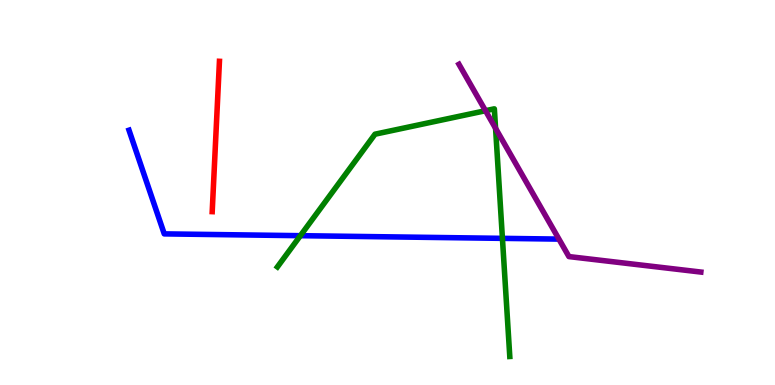[{'lines': ['blue', 'red'], 'intersections': []}, {'lines': ['green', 'red'], 'intersections': []}, {'lines': ['purple', 'red'], 'intersections': []}, {'lines': ['blue', 'green'], 'intersections': [{'x': 3.88, 'y': 3.88}, {'x': 6.48, 'y': 3.81}]}, {'lines': ['blue', 'purple'], 'intersections': []}, {'lines': ['green', 'purple'], 'intersections': [{'x': 6.26, 'y': 7.12}, {'x': 6.39, 'y': 6.67}]}]